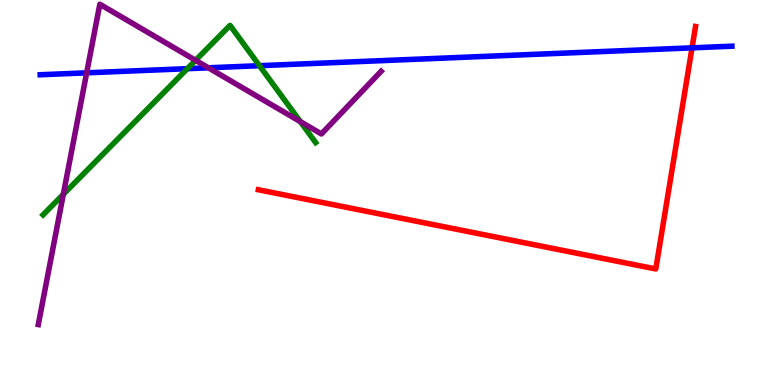[{'lines': ['blue', 'red'], 'intersections': [{'x': 8.93, 'y': 8.76}]}, {'lines': ['green', 'red'], 'intersections': []}, {'lines': ['purple', 'red'], 'intersections': []}, {'lines': ['blue', 'green'], 'intersections': [{'x': 2.42, 'y': 8.22}, {'x': 3.35, 'y': 8.29}]}, {'lines': ['blue', 'purple'], 'intersections': [{'x': 1.12, 'y': 8.11}, {'x': 2.69, 'y': 8.24}]}, {'lines': ['green', 'purple'], 'intersections': [{'x': 0.817, 'y': 4.95}, {'x': 2.52, 'y': 8.43}, {'x': 3.88, 'y': 6.84}]}]